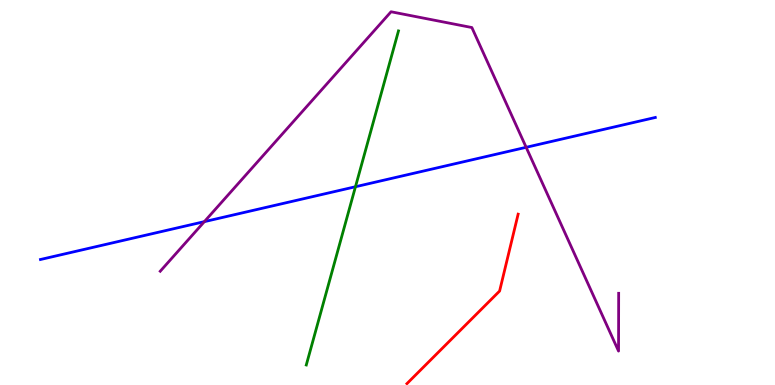[{'lines': ['blue', 'red'], 'intersections': []}, {'lines': ['green', 'red'], 'intersections': []}, {'lines': ['purple', 'red'], 'intersections': []}, {'lines': ['blue', 'green'], 'intersections': [{'x': 4.59, 'y': 5.15}]}, {'lines': ['blue', 'purple'], 'intersections': [{'x': 2.64, 'y': 4.24}, {'x': 6.79, 'y': 6.17}]}, {'lines': ['green', 'purple'], 'intersections': []}]